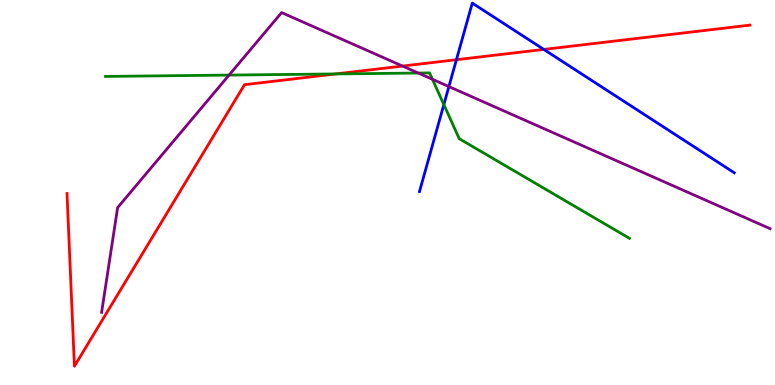[{'lines': ['blue', 'red'], 'intersections': [{'x': 5.89, 'y': 8.45}, {'x': 7.02, 'y': 8.72}]}, {'lines': ['green', 'red'], 'intersections': [{'x': 4.33, 'y': 8.08}]}, {'lines': ['purple', 'red'], 'intersections': [{'x': 5.19, 'y': 8.28}]}, {'lines': ['blue', 'green'], 'intersections': [{'x': 5.73, 'y': 7.28}]}, {'lines': ['blue', 'purple'], 'intersections': [{'x': 5.79, 'y': 7.75}]}, {'lines': ['green', 'purple'], 'intersections': [{'x': 2.96, 'y': 8.05}, {'x': 5.4, 'y': 8.1}, {'x': 5.58, 'y': 7.94}]}]